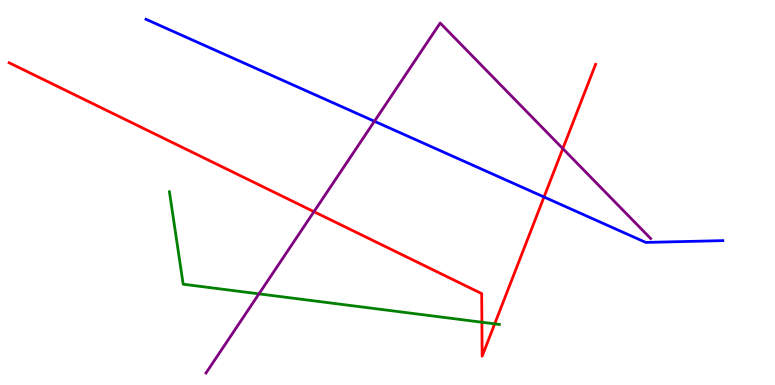[{'lines': ['blue', 'red'], 'intersections': [{'x': 7.02, 'y': 4.88}]}, {'lines': ['green', 'red'], 'intersections': [{'x': 6.22, 'y': 1.63}, {'x': 6.38, 'y': 1.59}]}, {'lines': ['purple', 'red'], 'intersections': [{'x': 4.05, 'y': 4.5}, {'x': 7.26, 'y': 6.14}]}, {'lines': ['blue', 'green'], 'intersections': []}, {'lines': ['blue', 'purple'], 'intersections': [{'x': 4.83, 'y': 6.85}]}, {'lines': ['green', 'purple'], 'intersections': [{'x': 3.34, 'y': 2.37}]}]